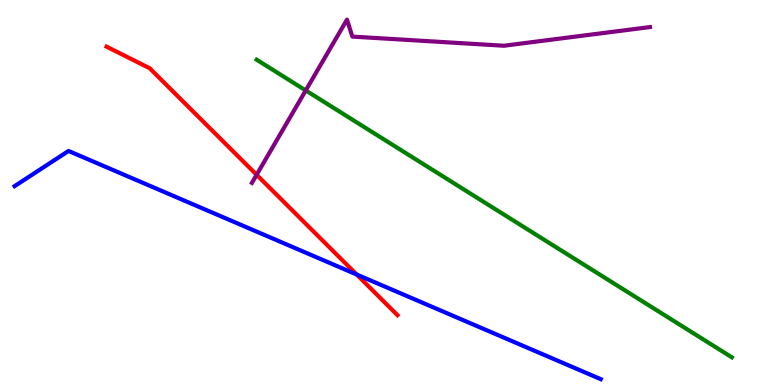[{'lines': ['blue', 'red'], 'intersections': [{'x': 4.6, 'y': 2.87}]}, {'lines': ['green', 'red'], 'intersections': []}, {'lines': ['purple', 'red'], 'intersections': [{'x': 3.31, 'y': 5.46}]}, {'lines': ['blue', 'green'], 'intersections': []}, {'lines': ['blue', 'purple'], 'intersections': []}, {'lines': ['green', 'purple'], 'intersections': [{'x': 3.95, 'y': 7.65}]}]